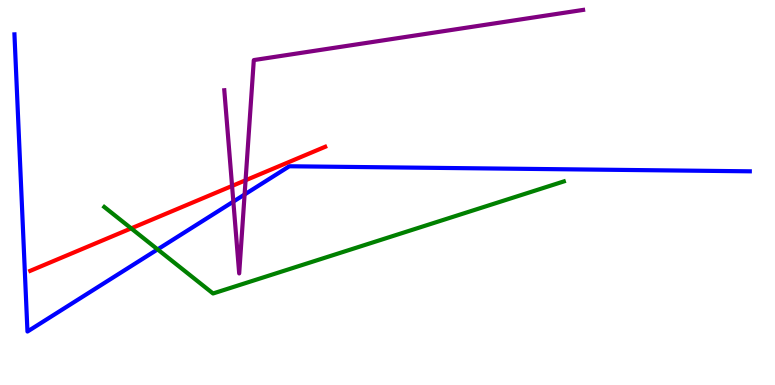[{'lines': ['blue', 'red'], 'intersections': []}, {'lines': ['green', 'red'], 'intersections': [{'x': 1.69, 'y': 4.07}]}, {'lines': ['purple', 'red'], 'intersections': [{'x': 2.99, 'y': 5.17}, {'x': 3.17, 'y': 5.32}]}, {'lines': ['blue', 'green'], 'intersections': [{'x': 2.03, 'y': 3.52}]}, {'lines': ['blue', 'purple'], 'intersections': [{'x': 3.01, 'y': 4.76}, {'x': 3.16, 'y': 4.95}]}, {'lines': ['green', 'purple'], 'intersections': []}]